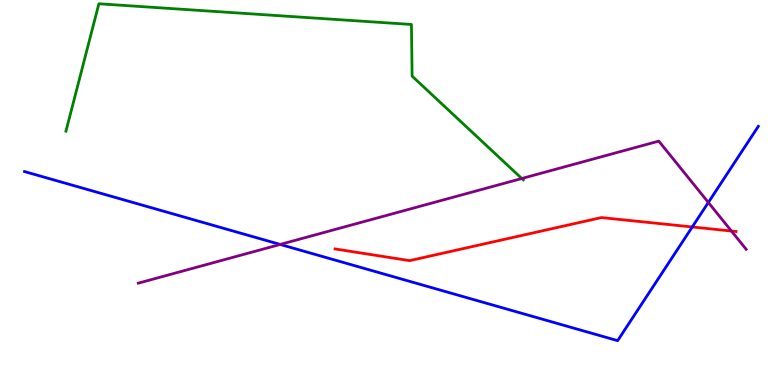[{'lines': ['blue', 'red'], 'intersections': [{'x': 8.93, 'y': 4.1}]}, {'lines': ['green', 'red'], 'intersections': []}, {'lines': ['purple', 'red'], 'intersections': [{'x': 9.44, 'y': 4.0}]}, {'lines': ['blue', 'green'], 'intersections': []}, {'lines': ['blue', 'purple'], 'intersections': [{'x': 3.62, 'y': 3.65}, {'x': 9.14, 'y': 4.74}]}, {'lines': ['green', 'purple'], 'intersections': [{'x': 6.73, 'y': 5.36}]}]